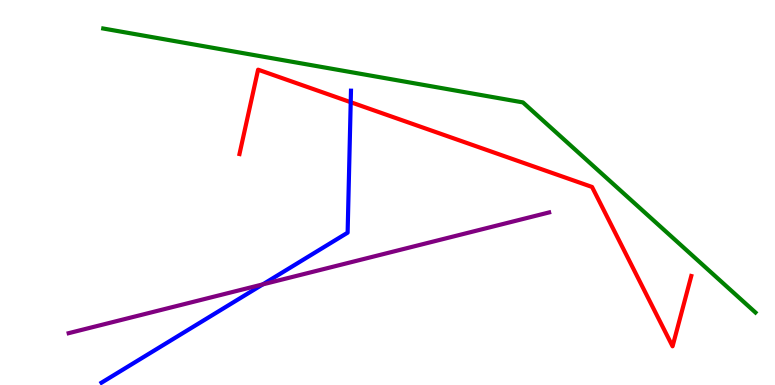[{'lines': ['blue', 'red'], 'intersections': [{'x': 4.53, 'y': 7.35}]}, {'lines': ['green', 'red'], 'intersections': []}, {'lines': ['purple', 'red'], 'intersections': []}, {'lines': ['blue', 'green'], 'intersections': []}, {'lines': ['blue', 'purple'], 'intersections': [{'x': 3.39, 'y': 2.61}]}, {'lines': ['green', 'purple'], 'intersections': []}]